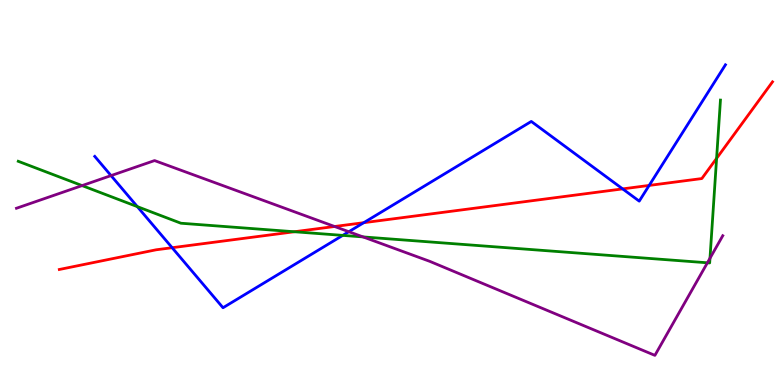[{'lines': ['blue', 'red'], 'intersections': [{'x': 2.22, 'y': 3.57}, {'x': 4.69, 'y': 4.22}, {'x': 8.03, 'y': 5.09}, {'x': 8.38, 'y': 5.18}]}, {'lines': ['green', 'red'], 'intersections': [{'x': 3.8, 'y': 3.98}, {'x': 9.25, 'y': 5.89}]}, {'lines': ['purple', 'red'], 'intersections': [{'x': 4.32, 'y': 4.12}]}, {'lines': ['blue', 'green'], 'intersections': [{'x': 1.77, 'y': 4.63}, {'x': 4.42, 'y': 3.89}]}, {'lines': ['blue', 'purple'], 'intersections': [{'x': 1.43, 'y': 5.44}, {'x': 4.5, 'y': 3.98}]}, {'lines': ['green', 'purple'], 'intersections': [{'x': 1.06, 'y': 5.18}, {'x': 4.68, 'y': 3.85}, {'x': 9.13, 'y': 3.17}, {'x': 9.16, 'y': 3.29}]}]